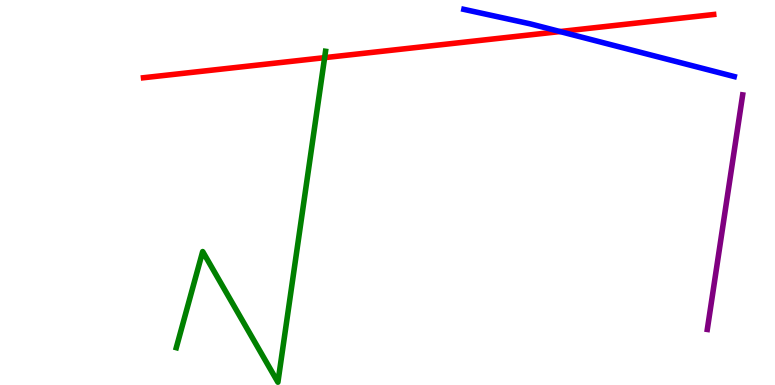[{'lines': ['blue', 'red'], 'intersections': [{'x': 7.23, 'y': 9.18}]}, {'lines': ['green', 'red'], 'intersections': [{'x': 4.19, 'y': 8.5}]}, {'lines': ['purple', 'red'], 'intersections': []}, {'lines': ['blue', 'green'], 'intersections': []}, {'lines': ['blue', 'purple'], 'intersections': []}, {'lines': ['green', 'purple'], 'intersections': []}]